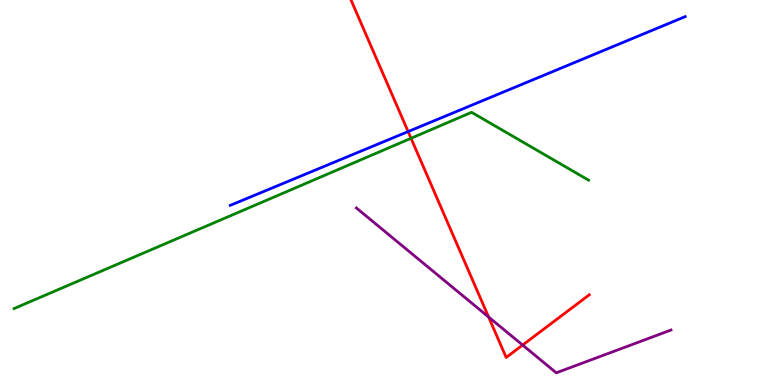[{'lines': ['blue', 'red'], 'intersections': [{'x': 5.27, 'y': 6.58}]}, {'lines': ['green', 'red'], 'intersections': [{'x': 5.3, 'y': 6.41}]}, {'lines': ['purple', 'red'], 'intersections': [{'x': 6.3, 'y': 1.77}, {'x': 6.74, 'y': 1.04}]}, {'lines': ['blue', 'green'], 'intersections': []}, {'lines': ['blue', 'purple'], 'intersections': []}, {'lines': ['green', 'purple'], 'intersections': []}]